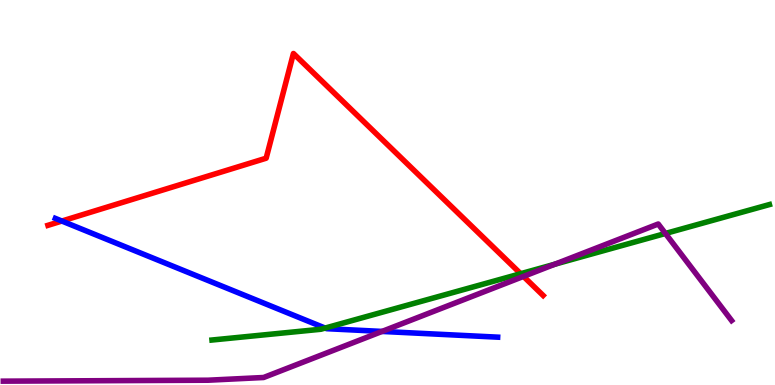[{'lines': ['blue', 'red'], 'intersections': [{'x': 0.798, 'y': 4.26}]}, {'lines': ['green', 'red'], 'intersections': [{'x': 6.72, 'y': 2.89}]}, {'lines': ['purple', 'red'], 'intersections': [{'x': 6.75, 'y': 2.82}]}, {'lines': ['blue', 'green'], 'intersections': [{'x': 4.2, 'y': 1.48}]}, {'lines': ['blue', 'purple'], 'intersections': [{'x': 4.93, 'y': 1.39}]}, {'lines': ['green', 'purple'], 'intersections': [{'x': 7.16, 'y': 3.14}, {'x': 8.59, 'y': 3.94}]}]